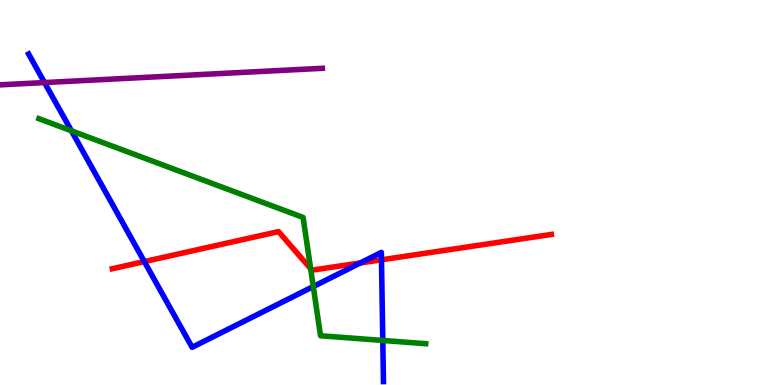[{'lines': ['blue', 'red'], 'intersections': [{'x': 1.86, 'y': 3.21}, {'x': 4.65, 'y': 3.17}, {'x': 4.92, 'y': 3.25}]}, {'lines': ['green', 'red'], 'intersections': [{'x': 4.01, 'y': 3.02}]}, {'lines': ['purple', 'red'], 'intersections': []}, {'lines': ['blue', 'green'], 'intersections': [{'x': 0.922, 'y': 6.6}, {'x': 4.04, 'y': 2.56}, {'x': 4.94, 'y': 1.16}]}, {'lines': ['blue', 'purple'], 'intersections': [{'x': 0.575, 'y': 7.86}]}, {'lines': ['green', 'purple'], 'intersections': []}]